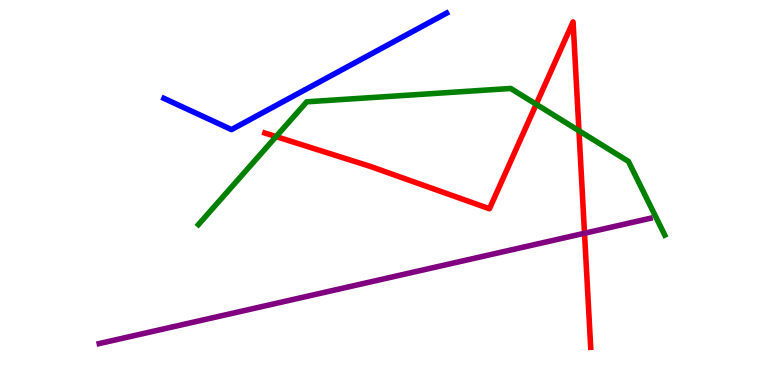[{'lines': ['blue', 'red'], 'intersections': []}, {'lines': ['green', 'red'], 'intersections': [{'x': 3.56, 'y': 6.45}, {'x': 6.92, 'y': 7.29}, {'x': 7.47, 'y': 6.6}]}, {'lines': ['purple', 'red'], 'intersections': [{'x': 7.54, 'y': 3.94}]}, {'lines': ['blue', 'green'], 'intersections': []}, {'lines': ['blue', 'purple'], 'intersections': []}, {'lines': ['green', 'purple'], 'intersections': []}]